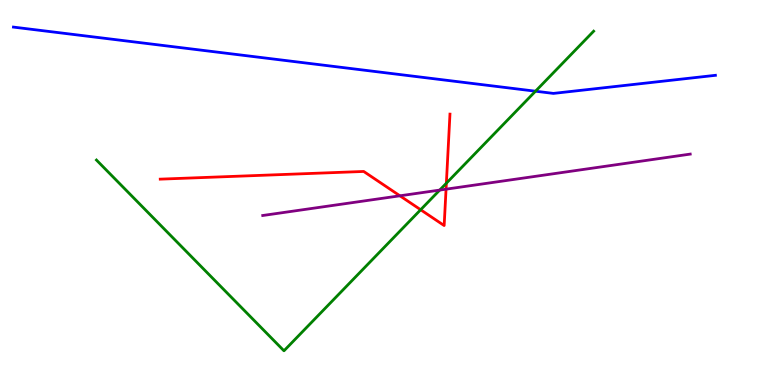[{'lines': ['blue', 'red'], 'intersections': []}, {'lines': ['green', 'red'], 'intersections': [{'x': 5.43, 'y': 4.55}, {'x': 5.76, 'y': 5.24}]}, {'lines': ['purple', 'red'], 'intersections': [{'x': 5.16, 'y': 4.91}, {'x': 5.76, 'y': 5.09}]}, {'lines': ['blue', 'green'], 'intersections': [{'x': 6.91, 'y': 7.63}]}, {'lines': ['blue', 'purple'], 'intersections': []}, {'lines': ['green', 'purple'], 'intersections': [{'x': 5.67, 'y': 5.06}]}]